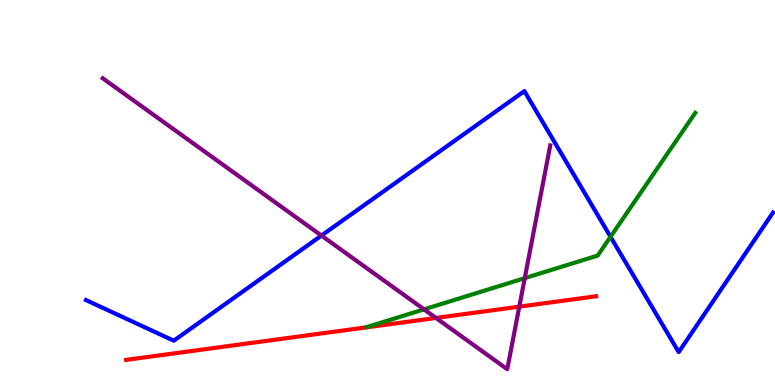[{'lines': ['blue', 'red'], 'intersections': []}, {'lines': ['green', 'red'], 'intersections': []}, {'lines': ['purple', 'red'], 'intersections': [{'x': 5.63, 'y': 1.74}, {'x': 6.7, 'y': 2.03}]}, {'lines': ['blue', 'green'], 'intersections': [{'x': 7.88, 'y': 3.85}]}, {'lines': ['blue', 'purple'], 'intersections': [{'x': 4.15, 'y': 3.88}]}, {'lines': ['green', 'purple'], 'intersections': [{'x': 5.47, 'y': 1.96}, {'x': 6.77, 'y': 2.78}]}]